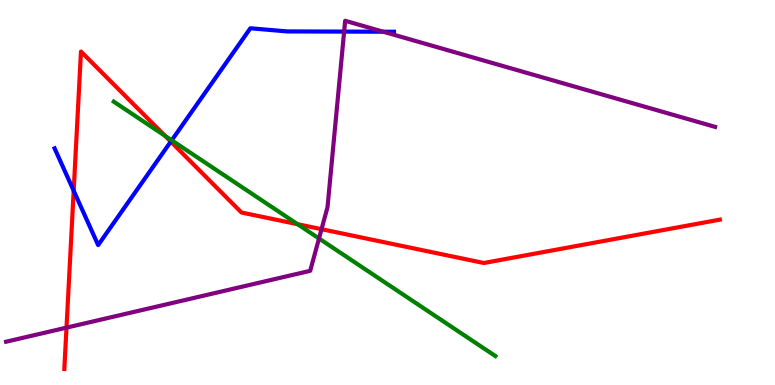[{'lines': ['blue', 'red'], 'intersections': [{'x': 0.951, 'y': 5.05}, {'x': 2.2, 'y': 6.32}]}, {'lines': ['green', 'red'], 'intersections': [{'x': 2.13, 'y': 6.47}, {'x': 3.84, 'y': 4.18}]}, {'lines': ['purple', 'red'], 'intersections': [{'x': 0.858, 'y': 1.49}, {'x': 4.15, 'y': 4.05}]}, {'lines': ['blue', 'green'], 'intersections': [{'x': 2.22, 'y': 6.36}]}, {'lines': ['blue', 'purple'], 'intersections': [{'x': 4.44, 'y': 9.18}, {'x': 4.95, 'y': 9.18}]}, {'lines': ['green', 'purple'], 'intersections': [{'x': 4.12, 'y': 3.81}]}]